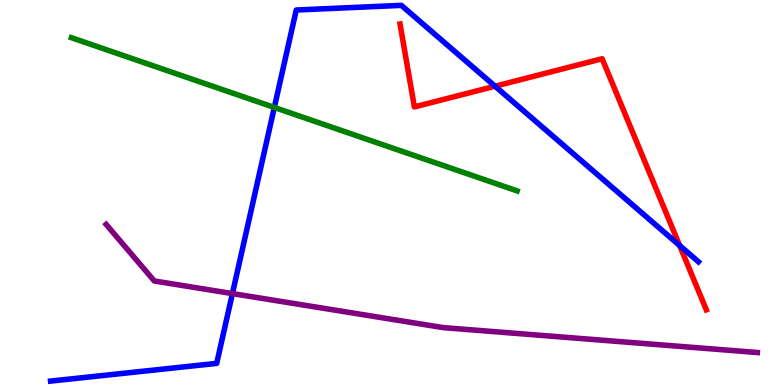[{'lines': ['blue', 'red'], 'intersections': [{'x': 6.39, 'y': 7.76}, {'x': 8.77, 'y': 3.62}]}, {'lines': ['green', 'red'], 'intersections': []}, {'lines': ['purple', 'red'], 'intersections': []}, {'lines': ['blue', 'green'], 'intersections': [{'x': 3.54, 'y': 7.21}]}, {'lines': ['blue', 'purple'], 'intersections': [{'x': 3.0, 'y': 2.37}]}, {'lines': ['green', 'purple'], 'intersections': []}]